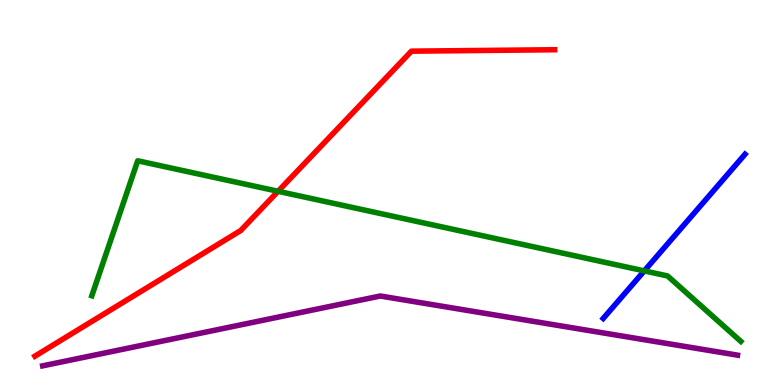[{'lines': ['blue', 'red'], 'intersections': []}, {'lines': ['green', 'red'], 'intersections': [{'x': 3.59, 'y': 5.03}]}, {'lines': ['purple', 'red'], 'intersections': []}, {'lines': ['blue', 'green'], 'intersections': [{'x': 8.31, 'y': 2.96}]}, {'lines': ['blue', 'purple'], 'intersections': []}, {'lines': ['green', 'purple'], 'intersections': []}]